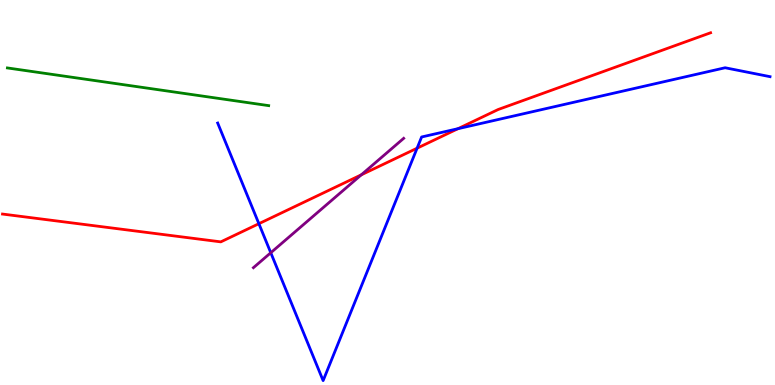[{'lines': ['blue', 'red'], 'intersections': [{'x': 3.34, 'y': 4.19}, {'x': 5.38, 'y': 6.15}, {'x': 5.91, 'y': 6.66}]}, {'lines': ['green', 'red'], 'intersections': []}, {'lines': ['purple', 'red'], 'intersections': [{'x': 4.66, 'y': 5.46}]}, {'lines': ['blue', 'green'], 'intersections': []}, {'lines': ['blue', 'purple'], 'intersections': [{'x': 3.49, 'y': 3.44}]}, {'lines': ['green', 'purple'], 'intersections': []}]